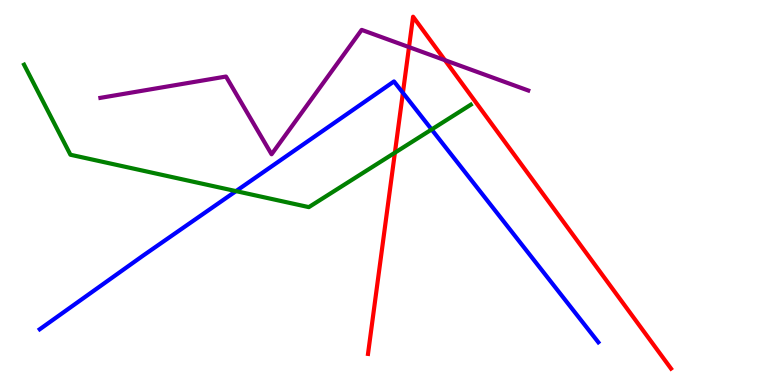[{'lines': ['blue', 'red'], 'intersections': [{'x': 5.2, 'y': 7.59}]}, {'lines': ['green', 'red'], 'intersections': [{'x': 5.1, 'y': 6.03}]}, {'lines': ['purple', 'red'], 'intersections': [{'x': 5.28, 'y': 8.78}, {'x': 5.74, 'y': 8.44}]}, {'lines': ['blue', 'green'], 'intersections': [{'x': 3.05, 'y': 5.04}, {'x': 5.57, 'y': 6.64}]}, {'lines': ['blue', 'purple'], 'intersections': []}, {'lines': ['green', 'purple'], 'intersections': []}]